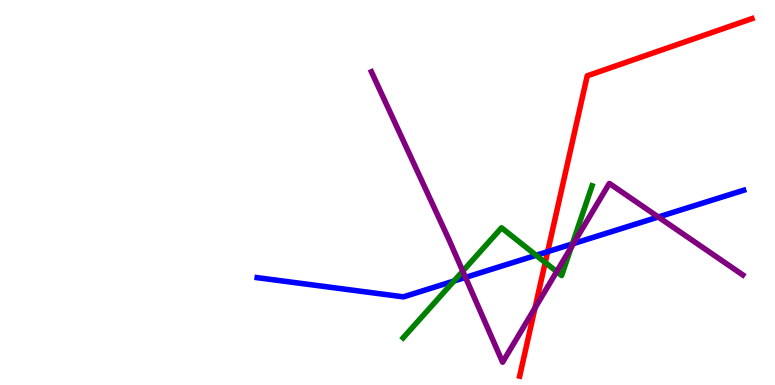[{'lines': ['blue', 'red'], 'intersections': [{'x': 7.07, 'y': 3.46}]}, {'lines': ['green', 'red'], 'intersections': [{'x': 7.04, 'y': 3.18}]}, {'lines': ['purple', 'red'], 'intersections': [{'x': 6.9, 'y': 2.0}]}, {'lines': ['blue', 'green'], 'intersections': [{'x': 5.86, 'y': 2.7}, {'x': 6.92, 'y': 3.37}, {'x': 7.39, 'y': 3.66}]}, {'lines': ['blue', 'purple'], 'intersections': [{'x': 6.01, 'y': 2.79}, {'x': 7.4, 'y': 3.67}, {'x': 8.49, 'y': 4.36}]}, {'lines': ['green', 'purple'], 'intersections': [{'x': 5.97, 'y': 2.96}, {'x': 7.18, 'y': 2.95}, {'x': 7.37, 'y': 3.57}]}]